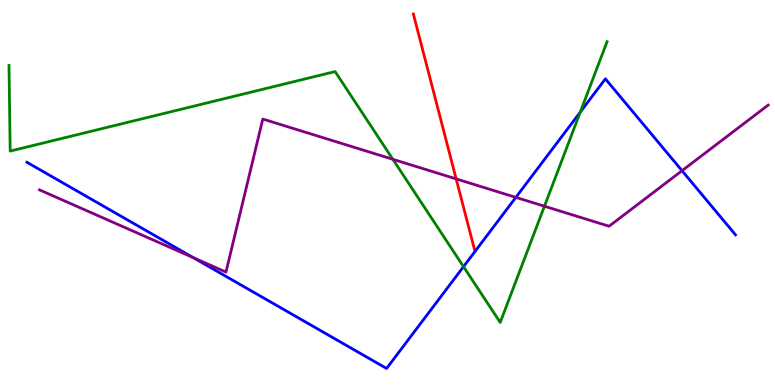[{'lines': ['blue', 'red'], 'intersections': []}, {'lines': ['green', 'red'], 'intersections': []}, {'lines': ['purple', 'red'], 'intersections': [{'x': 5.89, 'y': 5.35}]}, {'lines': ['blue', 'green'], 'intersections': [{'x': 5.98, 'y': 3.07}, {'x': 7.49, 'y': 7.09}]}, {'lines': ['blue', 'purple'], 'intersections': [{'x': 2.5, 'y': 3.3}, {'x': 6.66, 'y': 4.87}, {'x': 8.8, 'y': 5.57}]}, {'lines': ['green', 'purple'], 'intersections': [{'x': 5.07, 'y': 5.86}, {'x': 7.03, 'y': 4.64}]}]